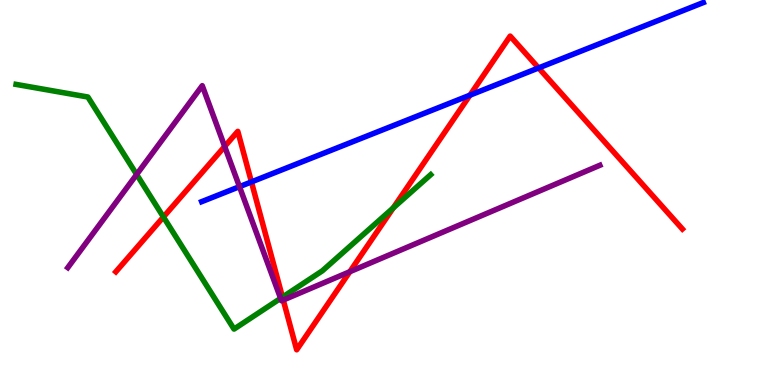[{'lines': ['blue', 'red'], 'intersections': [{'x': 3.24, 'y': 5.27}, {'x': 6.06, 'y': 7.53}, {'x': 6.95, 'y': 8.24}]}, {'lines': ['green', 'red'], 'intersections': [{'x': 2.11, 'y': 4.36}, {'x': 3.64, 'y': 2.28}, {'x': 5.07, 'y': 4.6}]}, {'lines': ['purple', 'red'], 'intersections': [{'x': 2.9, 'y': 6.2}, {'x': 3.65, 'y': 2.21}, {'x': 4.51, 'y': 2.94}]}, {'lines': ['blue', 'green'], 'intersections': []}, {'lines': ['blue', 'purple'], 'intersections': [{'x': 3.09, 'y': 5.15}]}, {'lines': ['green', 'purple'], 'intersections': [{'x': 1.76, 'y': 5.47}, {'x': 3.62, 'y': 2.25}]}]